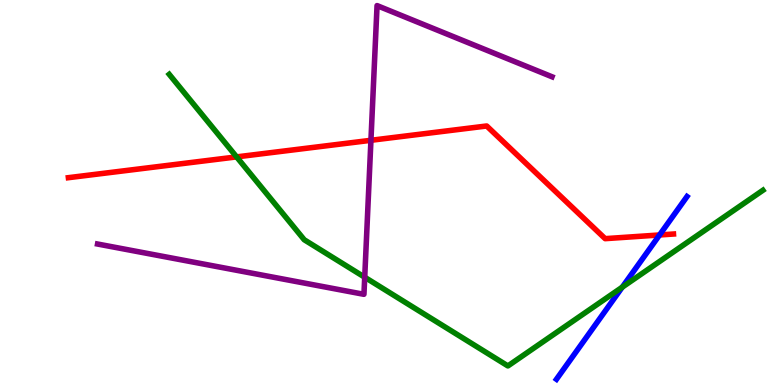[{'lines': ['blue', 'red'], 'intersections': [{'x': 8.51, 'y': 3.9}]}, {'lines': ['green', 'red'], 'intersections': [{'x': 3.05, 'y': 5.92}]}, {'lines': ['purple', 'red'], 'intersections': [{'x': 4.79, 'y': 6.36}]}, {'lines': ['blue', 'green'], 'intersections': [{'x': 8.03, 'y': 2.54}]}, {'lines': ['blue', 'purple'], 'intersections': []}, {'lines': ['green', 'purple'], 'intersections': [{'x': 4.71, 'y': 2.8}]}]